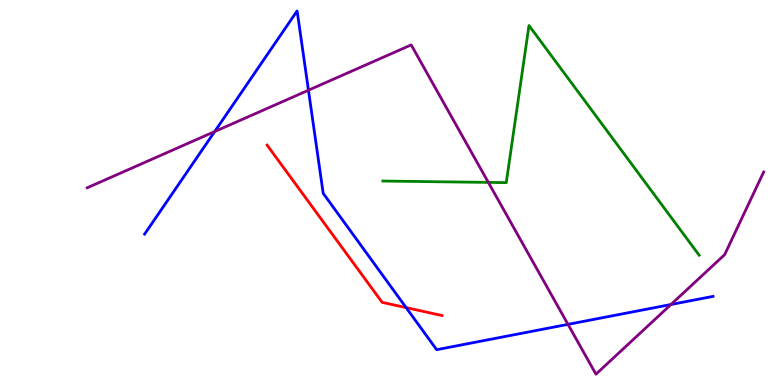[{'lines': ['blue', 'red'], 'intersections': [{'x': 5.24, 'y': 2.01}]}, {'lines': ['green', 'red'], 'intersections': []}, {'lines': ['purple', 'red'], 'intersections': []}, {'lines': ['blue', 'green'], 'intersections': []}, {'lines': ['blue', 'purple'], 'intersections': [{'x': 2.77, 'y': 6.58}, {'x': 3.98, 'y': 7.66}, {'x': 7.33, 'y': 1.57}, {'x': 8.66, 'y': 2.09}]}, {'lines': ['green', 'purple'], 'intersections': [{'x': 6.3, 'y': 5.26}]}]